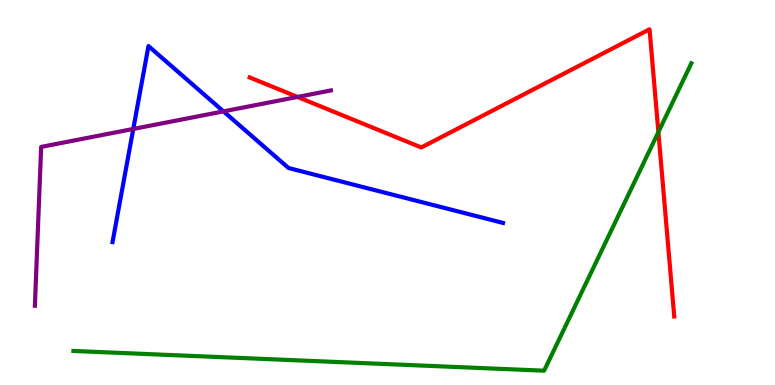[{'lines': ['blue', 'red'], 'intersections': []}, {'lines': ['green', 'red'], 'intersections': [{'x': 8.5, 'y': 6.57}]}, {'lines': ['purple', 'red'], 'intersections': [{'x': 3.84, 'y': 7.48}]}, {'lines': ['blue', 'green'], 'intersections': []}, {'lines': ['blue', 'purple'], 'intersections': [{'x': 1.72, 'y': 6.65}, {'x': 2.88, 'y': 7.11}]}, {'lines': ['green', 'purple'], 'intersections': []}]